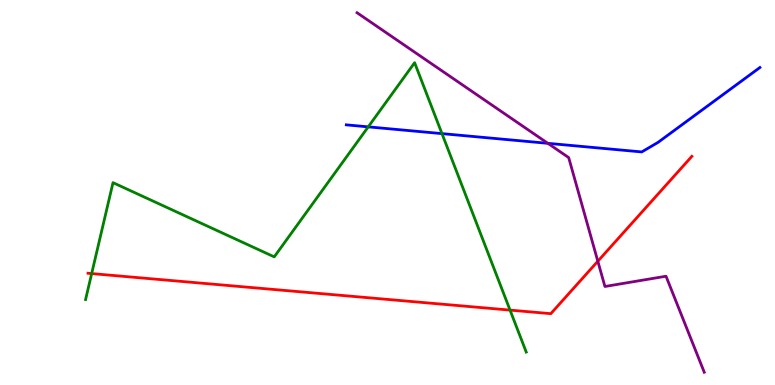[{'lines': ['blue', 'red'], 'intersections': []}, {'lines': ['green', 'red'], 'intersections': [{'x': 1.18, 'y': 2.89}, {'x': 6.58, 'y': 1.95}]}, {'lines': ['purple', 'red'], 'intersections': [{'x': 7.71, 'y': 3.21}]}, {'lines': ['blue', 'green'], 'intersections': [{'x': 4.75, 'y': 6.7}, {'x': 5.7, 'y': 6.53}]}, {'lines': ['blue', 'purple'], 'intersections': [{'x': 7.07, 'y': 6.28}]}, {'lines': ['green', 'purple'], 'intersections': []}]